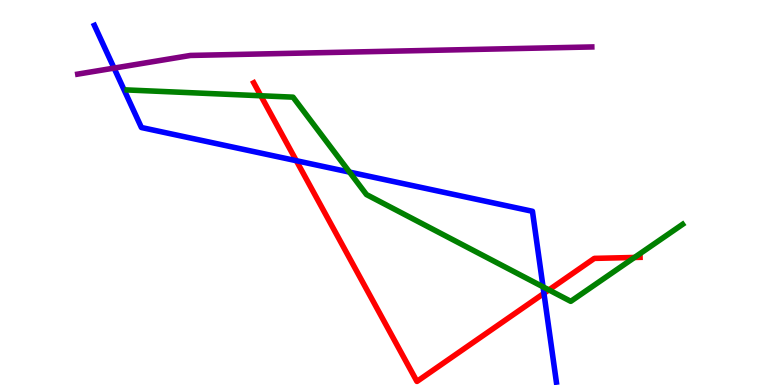[{'lines': ['blue', 'red'], 'intersections': [{'x': 3.82, 'y': 5.83}, {'x': 7.02, 'y': 2.38}]}, {'lines': ['green', 'red'], 'intersections': [{'x': 3.37, 'y': 7.51}, {'x': 7.08, 'y': 2.47}, {'x': 8.19, 'y': 3.31}]}, {'lines': ['purple', 'red'], 'intersections': []}, {'lines': ['blue', 'green'], 'intersections': [{'x': 4.51, 'y': 5.53}, {'x': 7.01, 'y': 2.55}]}, {'lines': ['blue', 'purple'], 'intersections': [{'x': 1.47, 'y': 8.23}]}, {'lines': ['green', 'purple'], 'intersections': []}]